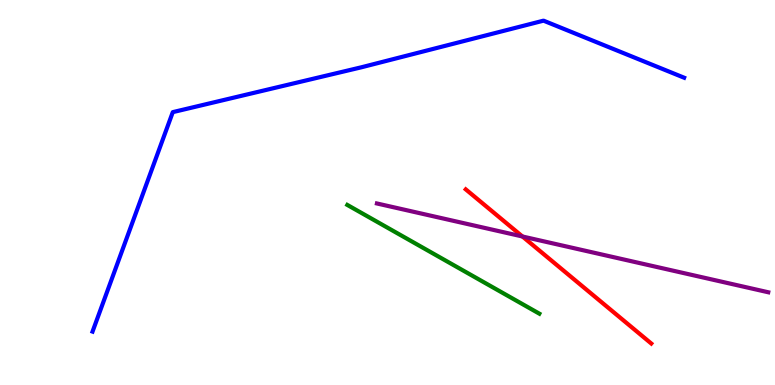[{'lines': ['blue', 'red'], 'intersections': []}, {'lines': ['green', 'red'], 'intersections': []}, {'lines': ['purple', 'red'], 'intersections': [{'x': 6.74, 'y': 3.86}]}, {'lines': ['blue', 'green'], 'intersections': []}, {'lines': ['blue', 'purple'], 'intersections': []}, {'lines': ['green', 'purple'], 'intersections': []}]